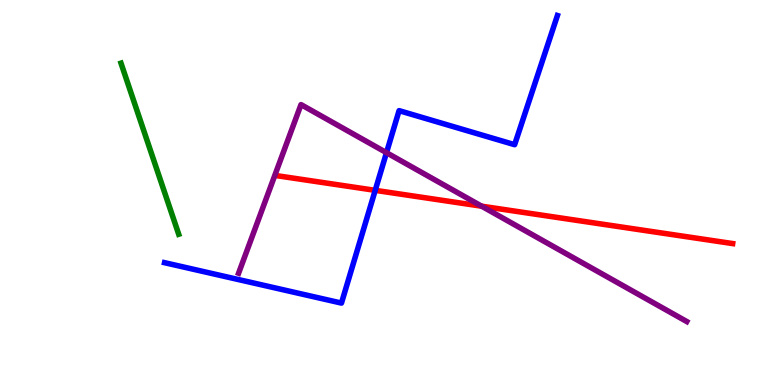[{'lines': ['blue', 'red'], 'intersections': [{'x': 4.84, 'y': 5.06}]}, {'lines': ['green', 'red'], 'intersections': []}, {'lines': ['purple', 'red'], 'intersections': [{'x': 6.21, 'y': 4.64}]}, {'lines': ['blue', 'green'], 'intersections': []}, {'lines': ['blue', 'purple'], 'intersections': [{'x': 4.99, 'y': 6.03}]}, {'lines': ['green', 'purple'], 'intersections': []}]